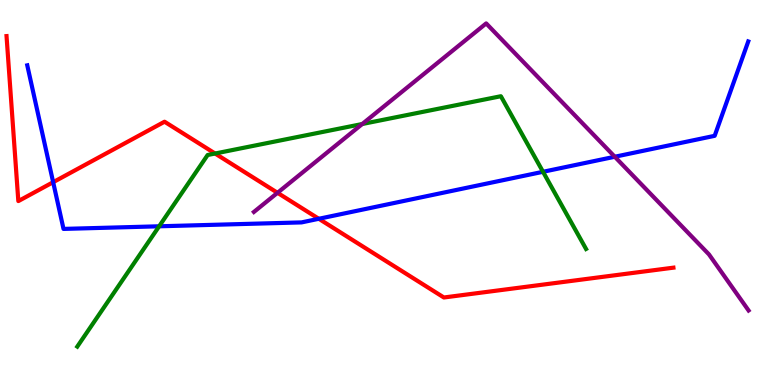[{'lines': ['blue', 'red'], 'intersections': [{'x': 0.686, 'y': 5.27}, {'x': 4.11, 'y': 4.32}]}, {'lines': ['green', 'red'], 'intersections': [{'x': 2.78, 'y': 6.01}]}, {'lines': ['purple', 'red'], 'intersections': [{'x': 3.58, 'y': 4.99}]}, {'lines': ['blue', 'green'], 'intersections': [{'x': 2.05, 'y': 4.12}, {'x': 7.01, 'y': 5.54}]}, {'lines': ['blue', 'purple'], 'intersections': [{'x': 7.93, 'y': 5.93}]}, {'lines': ['green', 'purple'], 'intersections': [{'x': 4.67, 'y': 6.78}]}]